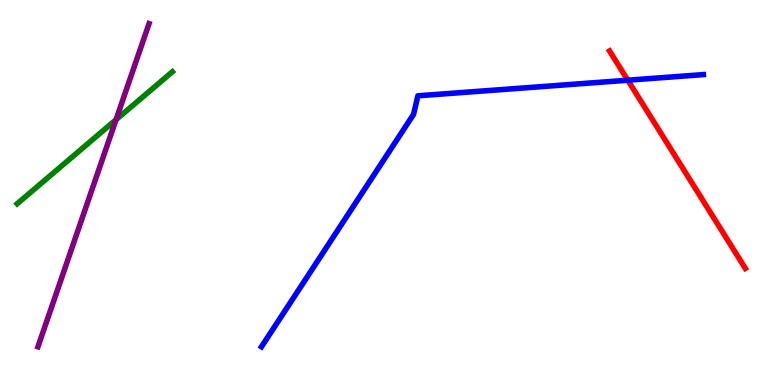[{'lines': ['blue', 'red'], 'intersections': [{'x': 8.1, 'y': 7.92}]}, {'lines': ['green', 'red'], 'intersections': []}, {'lines': ['purple', 'red'], 'intersections': []}, {'lines': ['blue', 'green'], 'intersections': []}, {'lines': ['blue', 'purple'], 'intersections': []}, {'lines': ['green', 'purple'], 'intersections': [{'x': 1.5, 'y': 6.89}]}]